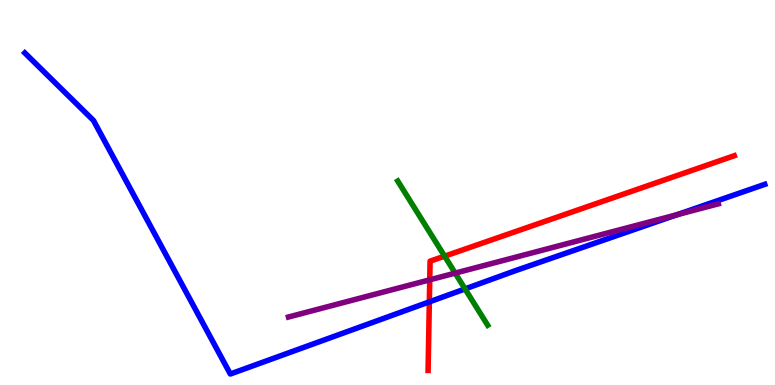[{'lines': ['blue', 'red'], 'intersections': [{'x': 5.54, 'y': 2.16}]}, {'lines': ['green', 'red'], 'intersections': [{'x': 5.74, 'y': 3.35}]}, {'lines': ['purple', 'red'], 'intersections': [{'x': 5.54, 'y': 2.73}]}, {'lines': ['blue', 'green'], 'intersections': [{'x': 6.0, 'y': 2.5}]}, {'lines': ['blue', 'purple'], 'intersections': [{'x': 8.74, 'y': 4.42}]}, {'lines': ['green', 'purple'], 'intersections': [{'x': 5.87, 'y': 2.91}]}]